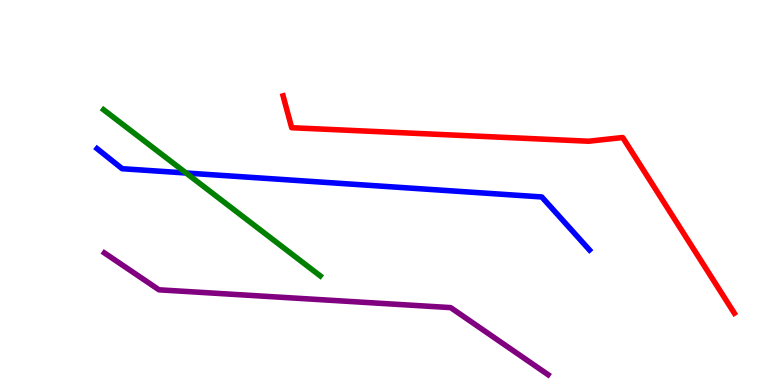[{'lines': ['blue', 'red'], 'intersections': []}, {'lines': ['green', 'red'], 'intersections': []}, {'lines': ['purple', 'red'], 'intersections': []}, {'lines': ['blue', 'green'], 'intersections': [{'x': 2.4, 'y': 5.51}]}, {'lines': ['blue', 'purple'], 'intersections': []}, {'lines': ['green', 'purple'], 'intersections': []}]